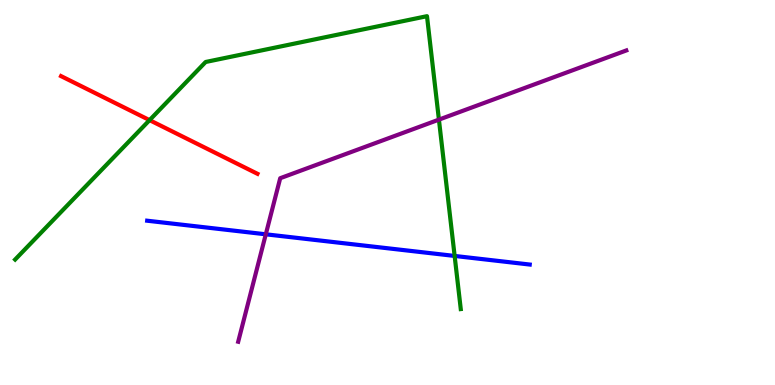[{'lines': ['blue', 'red'], 'intersections': []}, {'lines': ['green', 'red'], 'intersections': [{'x': 1.93, 'y': 6.88}]}, {'lines': ['purple', 'red'], 'intersections': []}, {'lines': ['blue', 'green'], 'intersections': [{'x': 5.87, 'y': 3.35}]}, {'lines': ['blue', 'purple'], 'intersections': [{'x': 3.43, 'y': 3.91}]}, {'lines': ['green', 'purple'], 'intersections': [{'x': 5.66, 'y': 6.89}]}]